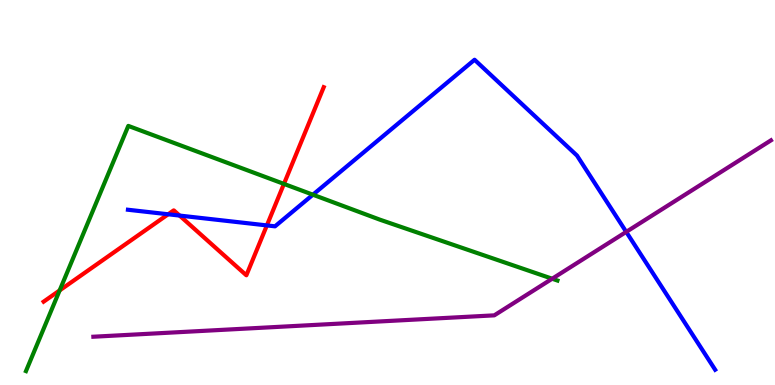[{'lines': ['blue', 'red'], 'intersections': [{'x': 2.17, 'y': 4.43}, {'x': 2.32, 'y': 4.4}, {'x': 3.44, 'y': 4.15}]}, {'lines': ['green', 'red'], 'intersections': [{'x': 0.77, 'y': 2.46}, {'x': 3.66, 'y': 5.22}]}, {'lines': ['purple', 'red'], 'intersections': []}, {'lines': ['blue', 'green'], 'intersections': [{'x': 4.04, 'y': 4.94}]}, {'lines': ['blue', 'purple'], 'intersections': [{'x': 8.08, 'y': 3.98}]}, {'lines': ['green', 'purple'], 'intersections': [{'x': 7.12, 'y': 2.76}]}]